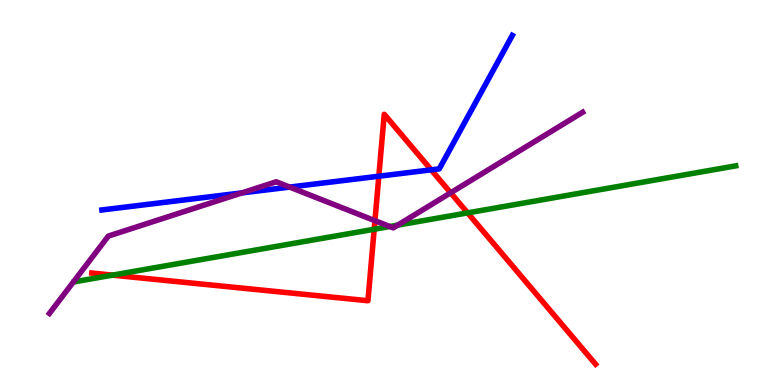[{'lines': ['blue', 'red'], 'intersections': [{'x': 4.89, 'y': 5.42}, {'x': 5.56, 'y': 5.59}]}, {'lines': ['green', 'red'], 'intersections': [{'x': 1.45, 'y': 2.85}, {'x': 4.83, 'y': 4.05}, {'x': 6.03, 'y': 4.47}]}, {'lines': ['purple', 'red'], 'intersections': [{'x': 4.84, 'y': 4.27}, {'x': 5.81, 'y': 4.99}]}, {'lines': ['blue', 'green'], 'intersections': []}, {'lines': ['blue', 'purple'], 'intersections': [{'x': 3.12, 'y': 4.99}, {'x': 3.74, 'y': 5.14}]}, {'lines': ['green', 'purple'], 'intersections': [{'x': 5.03, 'y': 4.12}, {'x': 5.13, 'y': 4.15}]}]